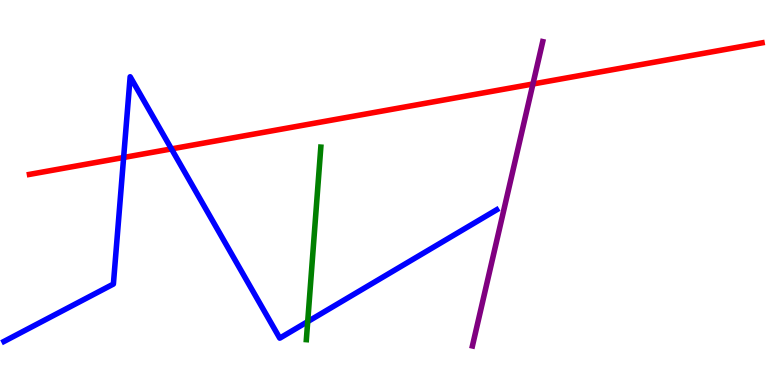[{'lines': ['blue', 'red'], 'intersections': [{'x': 1.6, 'y': 5.91}, {'x': 2.21, 'y': 6.13}]}, {'lines': ['green', 'red'], 'intersections': []}, {'lines': ['purple', 'red'], 'intersections': [{'x': 6.88, 'y': 7.82}]}, {'lines': ['blue', 'green'], 'intersections': [{'x': 3.97, 'y': 1.65}]}, {'lines': ['blue', 'purple'], 'intersections': []}, {'lines': ['green', 'purple'], 'intersections': []}]